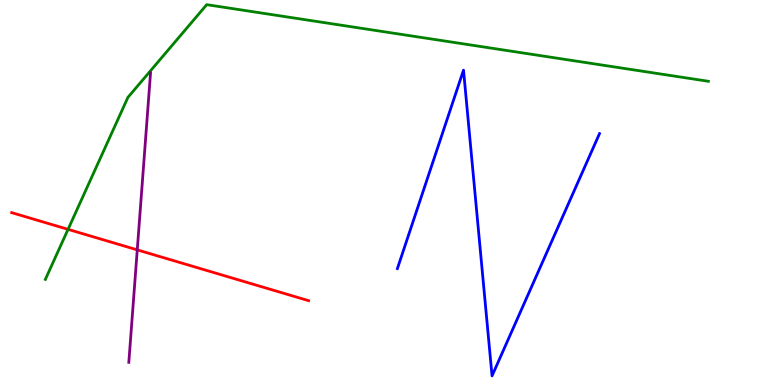[{'lines': ['blue', 'red'], 'intersections': []}, {'lines': ['green', 'red'], 'intersections': [{'x': 0.878, 'y': 4.04}]}, {'lines': ['purple', 'red'], 'intersections': [{'x': 1.77, 'y': 3.51}]}, {'lines': ['blue', 'green'], 'intersections': []}, {'lines': ['blue', 'purple'], 'intersections': []}, {'lines': ['green', 'purple'], 'intersections': []}]